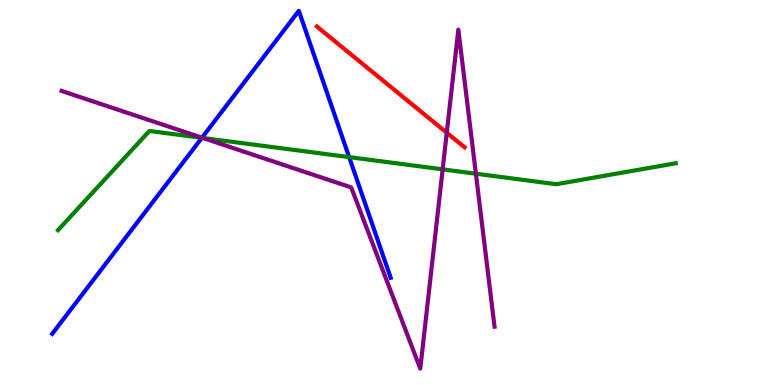[{'lines': ['blue', 'red'], 'intersections': []}, {'lines': ['green', 'red'], 'intersections': []}, {'lines': ['purple', 'red'], 'intersections': [{'x': 5.76, 'y': 6.55}]}, {'lines': ['blue', 'green'], 'intersections': [{'x': 2.6, 'y': 6.42}, {'x': 4.51, 'y': 5.92}]}, {'lines': ['blue', 'purple'], 'intersections': [{'x': 2.61, 'y': 6.42}]}, {'lines': ['green', 'purple'], 'intersections': [{'x': 2.62, 'y': 6.42}, {'x': 5.71, 'y': 5.6}, {'x': 6.14, 'y': 5.49}]}]